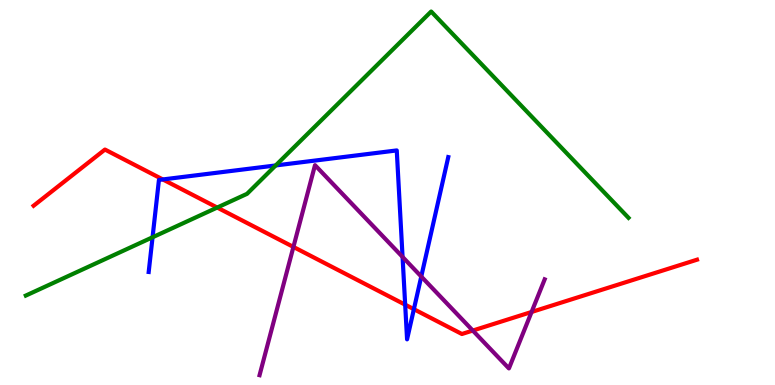[{'lines': ['blue', 'red'], 'intersections': [{'x': 2.1, 'y': 5.34}, {'x': 5.23, 'y': 2.09}, {'x': 5.34, 'y': 1.97}]}, {'lines': ['green', 'red'], 'intersections': [{'x': 2.8, 'y': 4.61}]}, {'lines': ['purple', 'red'], 'intersections': [{'x': 3.79, 'y': 3.59}, {'x': 6.1, 'y': 1.41}, {'x': 6.86, 'y': 1.9}]}, {'lines': ['blue', 'green'], 'intersections': [{'x': 1.97, 'y': 3.84}, {'x': 3.56, 'y': 5.7}]}, {'lines': ['blue', 'purple'], 'intersections': [{'x': 5.19, 'y': 3.33}, {'x': 5.44, 'y': 2.82}]}, {'lines': ['green', 'purple'], 'intersections': []}]